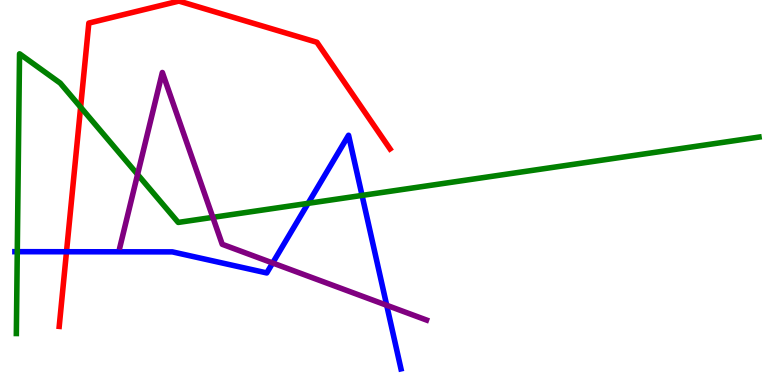[{'lines': ['blue', 'red'], 'intersections': [{'x': 0.858, 'y': 3.46}]}, {'lines': ['green', 'red'], 'intersections': [{'x': 1.04, 'y': 7.22}]}, {'lines': ['purple', 'red'], 'intersections': []}, {'lines': ['blue', 'green'], 'intersections': [{'x': 0.223, 'y': 3.46}, {'x': 3.98, 'y': 4.72}, {'x': 4.67, 'y': 4.92}]}, {'lines': ['blue', 'purple'], 'intersections': [{'x': 3.52, 'y': 3.17}, {'x': 4.99, 'y': 2.07}]}, {'lines': ['green', 'purple'], 'intersections': [{'x': 1.78, 'y': 5.47}, {'x': 2.75, 'y': 4.35}]}]